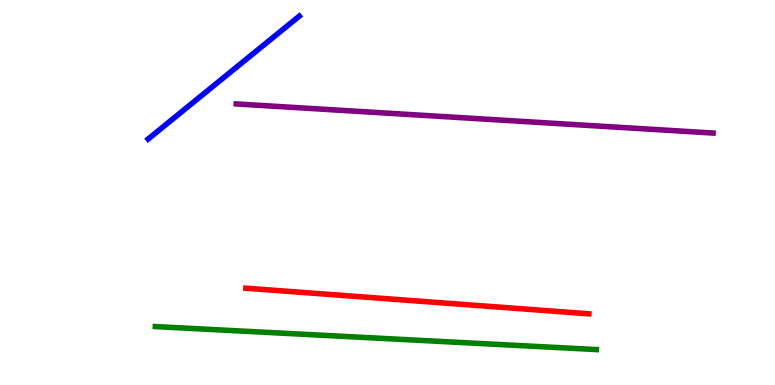[{'lines': ['blue', 'red'], 'intersections': []}, {'lines': ['green', 'red'], 'intersections': []}, {'lines': ['purple', 'red'], 'intersections': []}, {'lines': ['blue', 'green'], 'intersections': []}, {'lines': ['blue', 'purple'], 'intersections': []}, {'lines': ['green', 'purple'], 'intersections': []}]